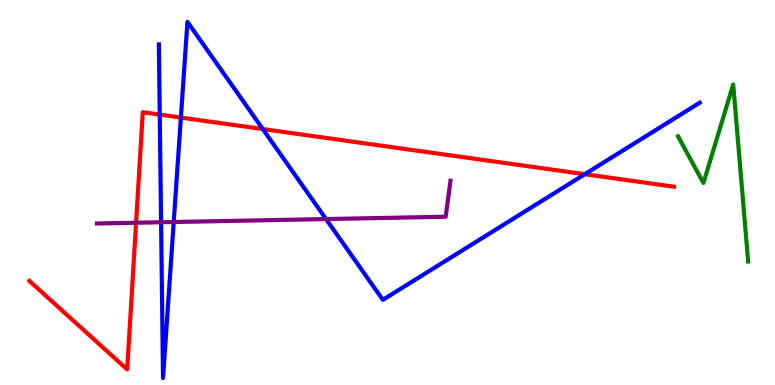[{'lines': ['blue', 'red'], 'intersections': [{'x': 2.06, 'y': 7.02}, {'x': 2.33, 'y': 6.95}, {'x': 3.39, 'y': 6.65}, {'x': 7.55, 'y': 5.48}]}, {'lines': ['green', 'red'], 'intersections': []}, {'lines': ['purple', 'red'], 'intersections': [{'x': 1.76, 'y': 4.21}]}, {'lines': ['blue', 'green'], 'intersections': []}, {'lines': ['blue', 'purple'], 'intersections': [{'x': 2.08, 'y': 4.23}, {'x': 2.24, 'y': 4.23}, {'x': 4.21, 'y': 4.31}]}, {'lines': ['green', 'purple'], 'intersections': []}]